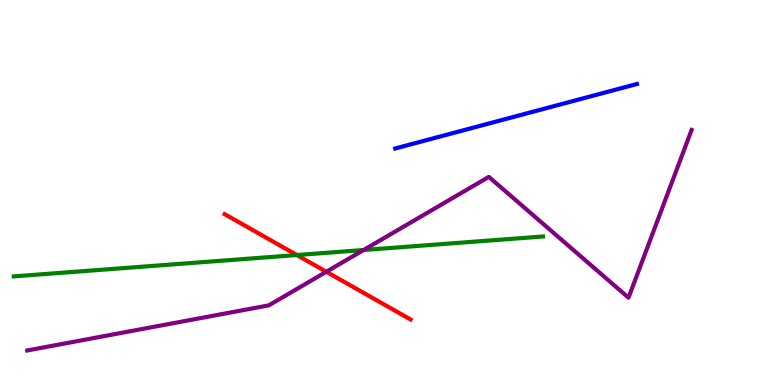[{'lines': ['blue', 'red'], 'intersections': []}, {'lines': ['green', 'red'], 'intersections': [{'x': 3.83, 'y': 3.38}]}, {'lines': ['purple', 'red'], 'intersections': [{'x': 4.21, 'y': 2.94}]}, {'lines': ['blue', 'green'], 'intersections': []}, {'lines': ['blue', 'purple'], 'intersections': []}, {'lines': ['green', 'purple'], 'intersections': [{'x': 4.69, 'y': 3.51}]}]